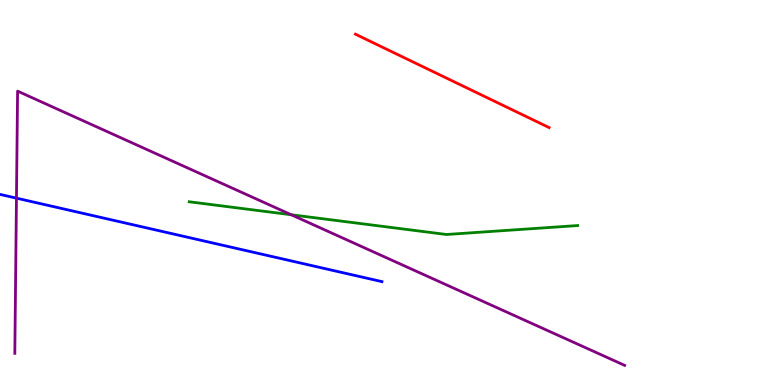[{'lines': ['blue', 'red'], 'intersections': []}, {'lines': ['green', 'red'], 'intersections': []}, {'lines': ['purple', 'red'], 'intersections': []}, {'lines': ['blue', 'green'], 'intersections': []}, {'lines': ['blue', 'purple'], 'intersections': [{'x': 0.212, 'y': 4.85}]}, {'lines': ['green', 'purple'], 'intersections': [{'x': 3.76, 'y': 4.42}]}]